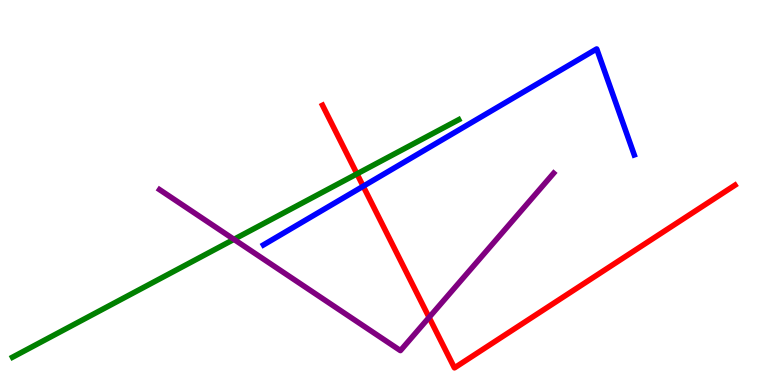[{'lines': ['blue', 'red'], 'intersections': [{'x': 4.69, 'y': 5.16}]}, {'lines': ['green', 'red'], 'intersections': [{'x': 4.61, 'y': 5.48}]}, {'lines': ['purple', 'red'], 'intersections': [{'x': 5.54, 'y': 1.76}]}, {'lines': ['blue', 'green'], 'intersections': []}, {'lines': ['blue', 'purple'], 'intersections': []}, {'lines': ['green', 'purple'], 'intersections': [{'x': 3.02, 'y': 3.78}]}]